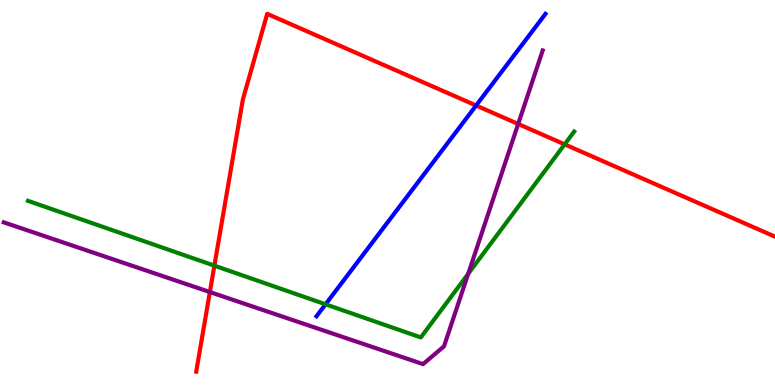[{'lines': ['blue', 'red'], 'intersections': [{'x': 6.14, 'y': 7.26}]}, {'lines': ['green', 'red'], 'intersections': [{'x': 2.77, 'y': 3.1}, {'x': 7.29, 'y': 6.25}]}, {'lines': ['purple', 'red'], 'intersections': [{'x': 2.71, 'y': 2.41}, {'x': 6.69, 'y': 6.78}]}, {'lines': ['blue', 'green'], 'intersections': [{'x': 4.2, 'y': 2.1}]}, {'lines': ['blue', 'purple'], 'intersections': []}, {'lines': ['green', 'purple'], 'intersections': [{'x': 6.04, 'y': 2.89}]}]